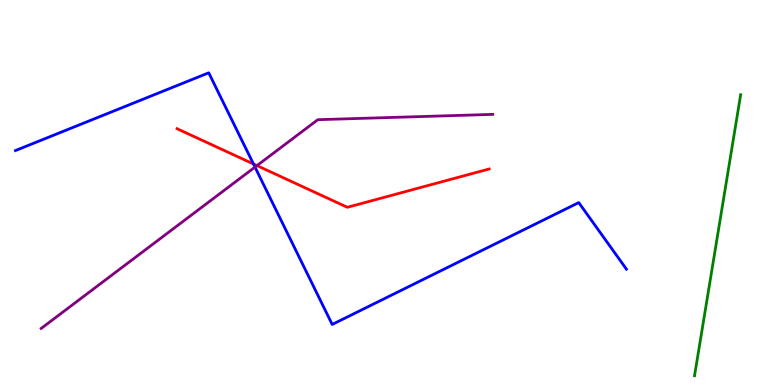[{'lines': ['blue', 'red'], 'intersections': [{'x': 3.27, 'y': 5.74}]}, {'lines': ['green', 'red'], 'intersections': []}, {'lines': ['purple', 'red'], 'intersections': [{'x': 3.32, 'y': 5.7}]}, {'lines': ['blue', 'green'], 'intersections': []}, {'lines': ['blue', 'purple'], 'intersections': [{'x': 3.29, 'y': 5.66}]}, {'lines': ['green', 'purple'], 'intersections': []}]